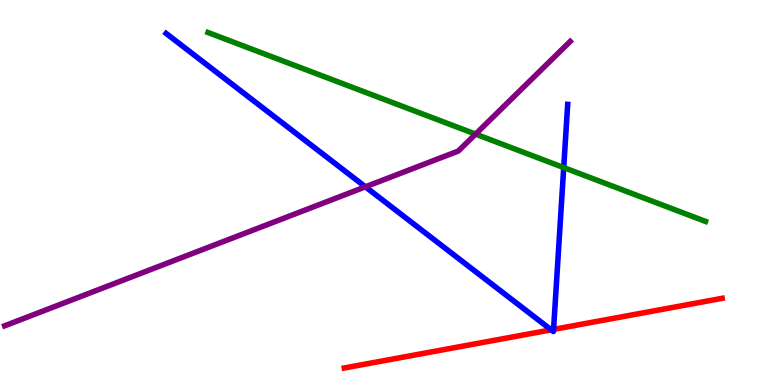[{'lines': ['blue', 'red'], 'intersections': [{'x': 7.11, 'y': 1.43}, {'x': 7.14, 'y': 1.44}]}, {'lines': ['green', 'red'], 'intersections': []}, {'lines': ['purple', 'red'], 'intersections': []}, {'lines': ['blue', 'green'], 'intersections': [{'x': 7.27, 'y': 5.65}]}, {'lines': ['blue', 'purple'], 'intersections': [{'x': 4.72, 'y': 5.15}]}, {'lines': ['green', 'purple'], 'intersections': [{'x': 6.14, 'y': 6.52}]}]